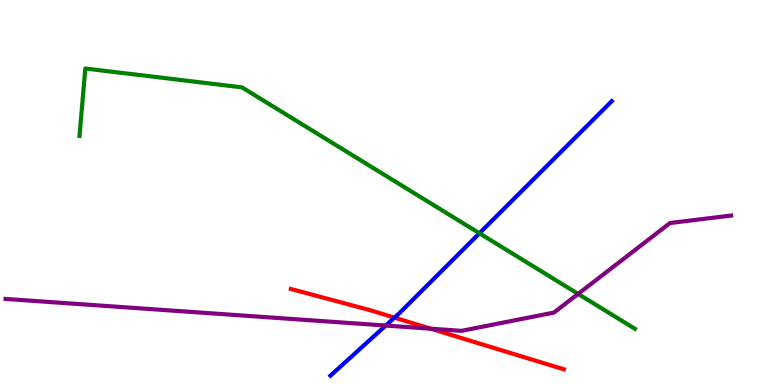[{'lines': ['blue', 'red'], 'intersections': [{'x': 5.09, 'y': 1.75}]}, {'lines': ['green', 'red'], 'intersections': []}, {'lines': ['purple', 'red'], 'intersections': [{'x': 5.56, 'y': 1.46}]}, {'lines': ['blue', 'green'], 'intersections': [{'x': 6.19, 'y': 3.94}]}, {'lines': ['blue', 'purple'], 'intersections': [{'x': 4.98, 'y': 1.54}]}, {'lines': ['green', 'purple'], 'intersections': [{'x': 7.46, 'y': 2.37}]}]